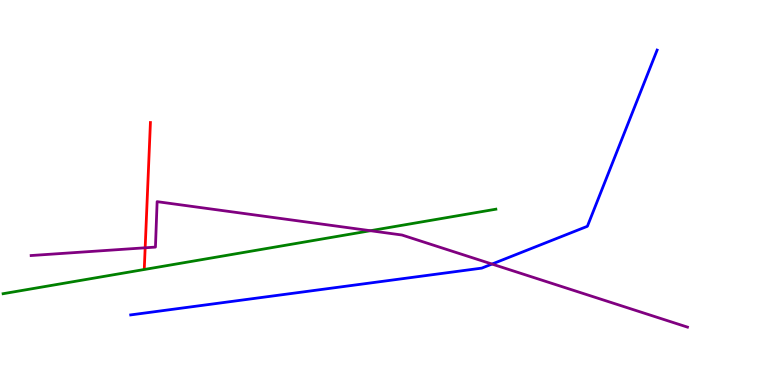[{'lines': ['blue', 'red'], 'intersections': []}, {'lines': ['green', 'red'], 'intersections': []}, {'lines': ['purple', 'red'], 'intersections': [{'x': 1.87, 'y': 3.56}]}, {'lines': ['blue', 'green'], 'intersections': []}, {'lines': ['blue', 'purple'], 'intersections': [{'x': 6.35, 'y': 3.14}]}, {'lines': ['green', 'purple'], 'intersections': [{'x': 4.78, 'y': 4.01}]}]